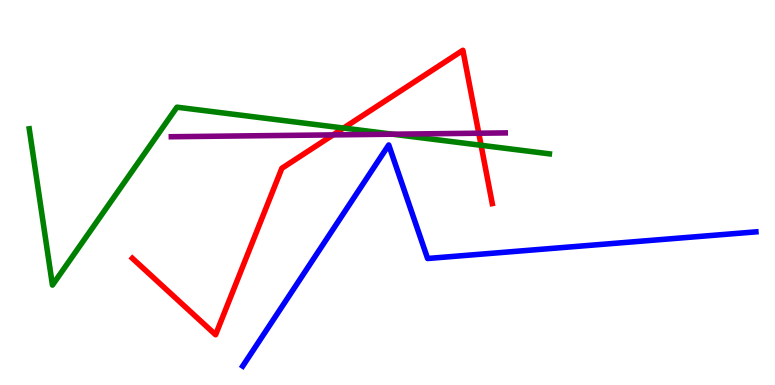[{'lines': ['blue', 'red'], 'intersections': []}, {'lines': ['green', 'red'], 'intersections': [{'x': 4.43, 'y': 6.67}, {'x': 6.21, 'y': 6.23}]}, {'lines': ['purple', 'red'], 'intersections': [{'x': 4.3, 'y': 6.5}, {'x': 6.18, 'y': 6.54}]}, {'lines': ['blue', 'green'], 'intersections': []}, {'lines': ['blue', 'purple'], 'intersections': []}, {'lines': ['green', 'purple'], 'intersections': [{'x': 5.07, 'y': 6.51}]}]